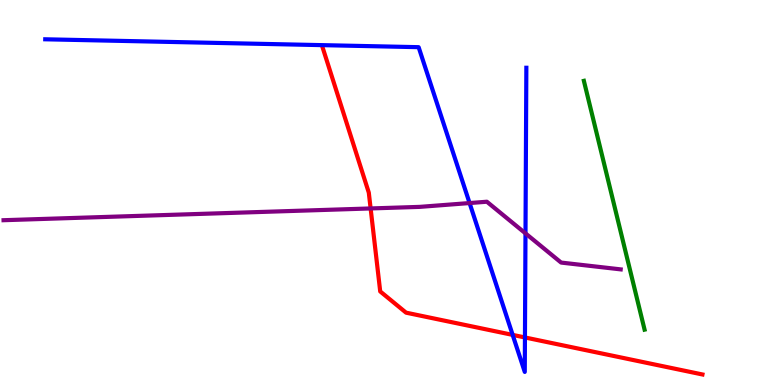[{'lines': ['blue', 'red'], 'intersections': [{'x': 6.62, 'y': 1.3}, {'x': 6.77, 'y': 1.23}]}, {'lines': ['green', 'red'], 'intersections': []}, {'lines': ['purple', 'red'], 'intersections': [{'x': 4.78, 'y': 4.59}]}, {'lines': ['blue', 'green'], 'intersections': []}, {'lines': ['blue', 'purple'], 'intersections': [{'x': 6.06, 'y': 4.73}, {'x': 6.78, 'y': 3.94}]}, {'lines': ['green', 'purple'], 'intersections': []}]